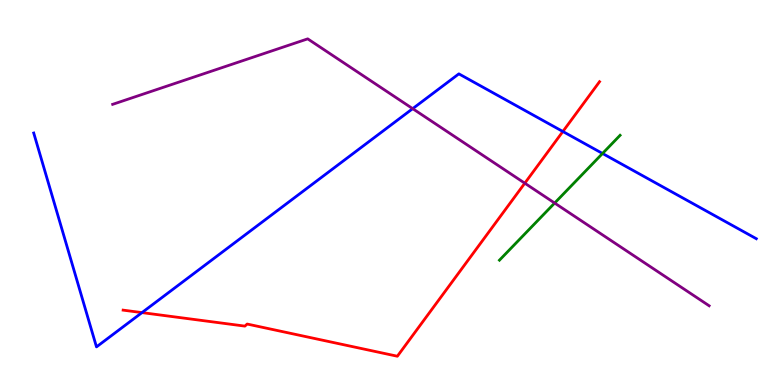[{'lines': ['blue', 'red'], 'intersections': [{'x': 1.83, 'y': 1.88}, {'x': 7.26, 'y': 6.58}]}, {'lines': ['green', 'red'], 'intersections': []}, {'lines': ['purple', 'red'], 'intersections': [{'x': 6.77, 'y': 5.24}]}, {'lines': ['blue', 'green'], 'intersections': [{'x': 7.77, 'y': 6.01}]}, {'lines': ['blue', 'purple'], 'intersections': [{'x': 5.32, 'y': 7.18}]}, {'lines': ['green', 'purple'], 'intersections': [{'x': 7.16, 'y': 4.73}]}]